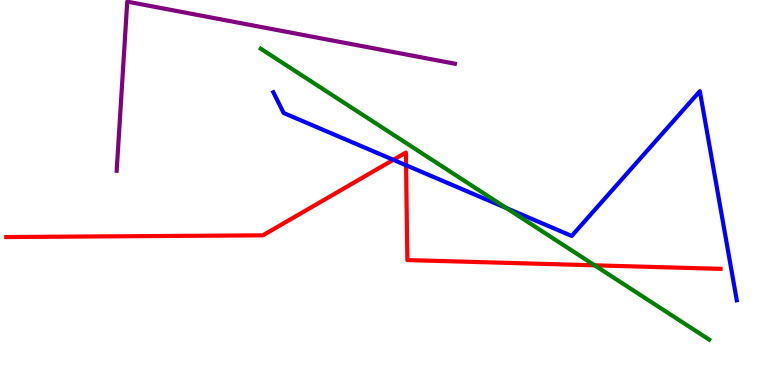[{'lines': ['blue', 'red'], 'intersections': [{'x': 5.08, 'y': 5.85}, {'x': 5.24, 'y': 5.71}]}, {'lines': ['green', 'red'], 'intersections': [{'x': 7.67, 'y': 3.11}]}, {'lines': ['purple', 'red'], 'intersections': []}, {'lines': ['blue', 'green'], 'intersections': [{'x': 6.53, 'y': 4.6}]}, {'lines': ['blue', 'purple'], 'intersections': []}, {'lines': ['green', 'purple'], 'intersections': []}]